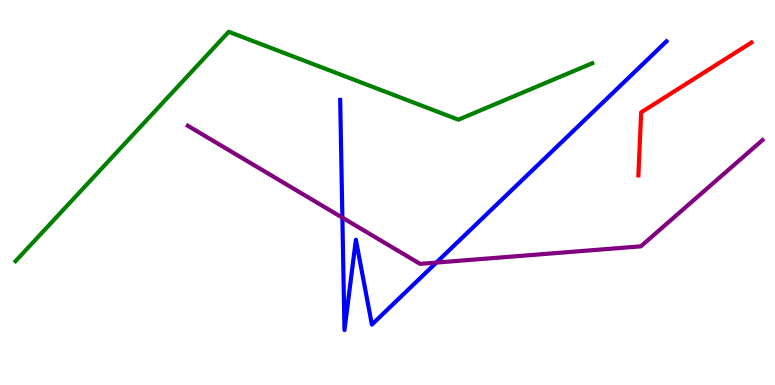[{'lines': ['blue', 'red'], 'intersections': []}, {'lines': ['green', 'red'], 'intersections': []}, {'lines': ['purple', 'red'], 'intersections': []}, {'lines': ['blue', 'green'], 'intersections': []}, {'lines': ['blue', 'purple'], 'intersections': [{'x': 4.42, 'y': 4.35}, {'x': 5.63, 'y': 3.18}]}, {'lines': ['green', 'purple'], 'intersections': []}]